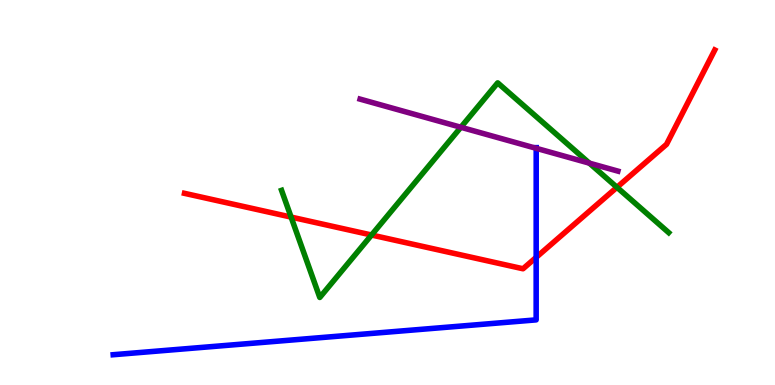[{'lines': ['blue', 'red'], 'intersections': [{'x': 6.92, 'y': 3.32}]}, {'lines': ['green', 'red'], 'intersections': [{'x': 3.76, 'y': 4.36}, {'x': 4.79, 'y': 3.9}, {'x': 7.96, 'y': 5.13}]}, {'lines': ['purple', 'red'], 'intersections': []}, {'lines': ['blue', 'green'], 'intersections': []}, {'lines': ['blue', 'purple'], 'intersections': [{'x': 6.92, 'y': 6.15}]}, {'lines': ['green', 'purple'], 'intersections': [{'x': 5.95, 'y': 6.69}, {'x': 7.6, 'y': 5.76}]}]